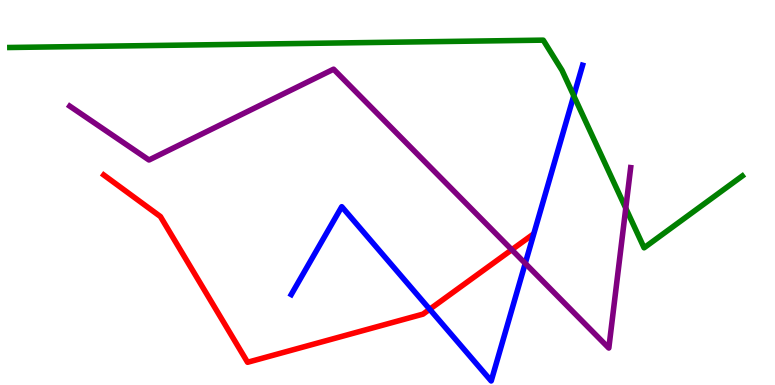[{'lines': ['blue', 'red'], 'intersections': [{'x': 5.54, 'y': 1.97}]}, {'lines': ['green', 'red'], 'intersections': []}, {'lines': ['purple', 'red'], 'intersections': [{'x': 6.6, 'y': 3.51}]}, {'lines': ['blue', 'green'], 'intersections': [{'x': 7.4, 'y': 7.51}]}, {'lines': ['blue', 'purple'], 'intersections': [{'x': 6.78, 'y': 3.16}]}, {'lines': ['green', 'purple'], 'intersections': [{'x': 8.07, 'y': 4.59}]}]